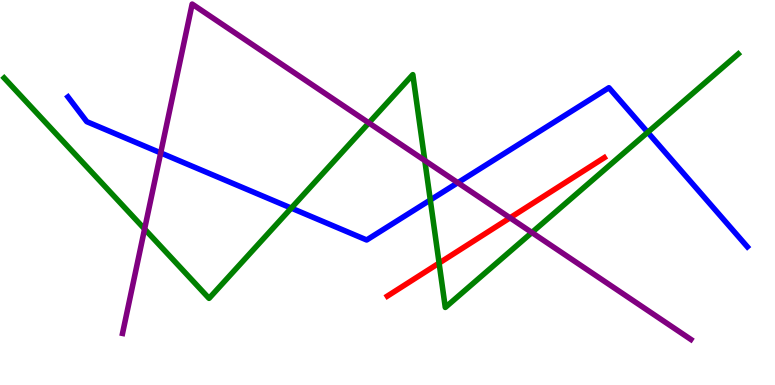[{'lines': ['blue', 'red'], 'intersections': []}, {'lines': ['green', 'red'], 'intersections': [{'x': 5.67, 'y': 3.17}]}, {'lines': ['purple', 'red'], 'intersections': [{'x': 6.58, 'y': 4.34}]}, {'lines': ['blue', 'green'], 'intersections': [{'x': 3.76, 'y': 4.59}, {'x': 5.55, 'y': 4.81}, {'x': 8.36, 'y': 6.56}]}, {'lines': ['blue', 'purple'], 'intersections': [{'x': 2.07, 'y': 6.03}, {'x': 5.91, 'y': 5.25}]}, {'lines': ['green', 'purple'], 'intersections': [{'x': 1.87, 'y': 4.05}, {'x': 4.76, 'y': 6.81}, {'x': 5.48, 'y': 5.83}, {'x': 6.86, 'y': 3.96}]}]